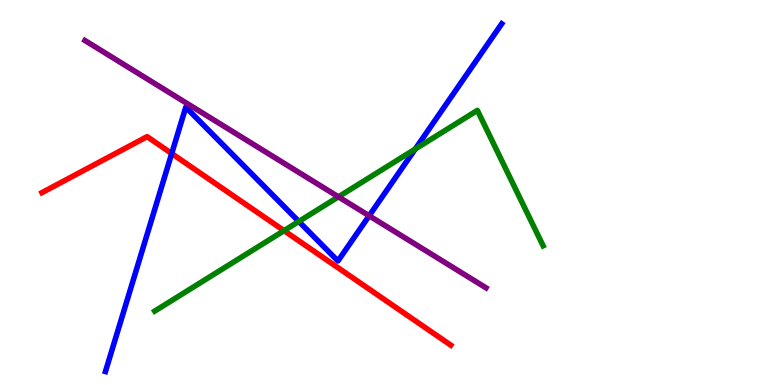[{'lines': ['blue', 'red'], 'intersections': [{'x': 2.22, 'y': 6.01}]}, {'lines': ['green', 'red'], 'intersections': [{'x': 3.66, 'y': 4.01}]}, {'lines': ['purple', 'red'], 'intersections': []}, {'lines': ['blue', 'green'], 'intersections': [{'x': 3.86, 'y': 4.25}, {'x': 5.36, 'y': 6.13}]}, {'lines': ['blue', 'purple'], 'intersections': [{'x': 4.76, 'y': 4.4}]}, {'lines': ['green', 'purple'], 'intersections': [{'x': 4.37, 'y': 4.89}]}]